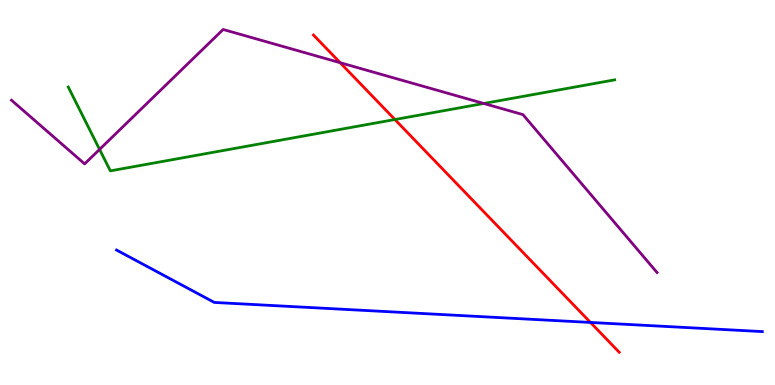[{'lines': ['blue', 'red'], 'intersections': [{'x': 7.62, 'y': 1.62}]}, {'lines': ['green', 'red'], 'intersections': [{'x': 5.1, 'y': 6.9}]}, {'lines': ['purple', 'red'], 'intersections': [{'x': 4.39, 'y': 8.37}]}, {'lines': ['blue', 'green'], 'intersections': []}, {'lines': ['blue', 'purple'], 'intersections': []}, {'lines': ['green', 'purple'], 'intersections': [{'x': 1.28, 'y': 6.12}, {'x': 6.24, 'y': 7.31}]}]